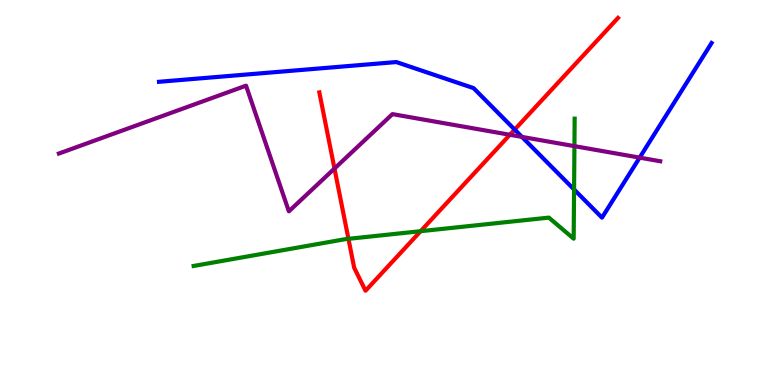[{'lines': ['blue', 'red'], 'intersections': [{'x': 6.64, 'y': 6.63}]}, {'lines': ['green', 'red'], 'intersections': [{'x': 4.5, 'y': 3.8}, {'x': 5.43, 'y': 3.99}]}, {'lines': ['purple', 'red'], 'intersections': [{'x': 4.32, 'y': 5.62}, {'x': 6.58, 'y': 6.5}]}, {'lines': ['blue', 'green'], 'intersections': [{'x': 7.41, 'y': 5.08}]}, {'lines': ['blue', 'purple'], 'intersections': [{'x': 6.73, 'y': 6.44}, {'x': 8.25, 'y': 5.91}]}, {'lines': ['green', 'purple'], 'intersections': [{'x': 7.41, 'y': 6.2}]}]